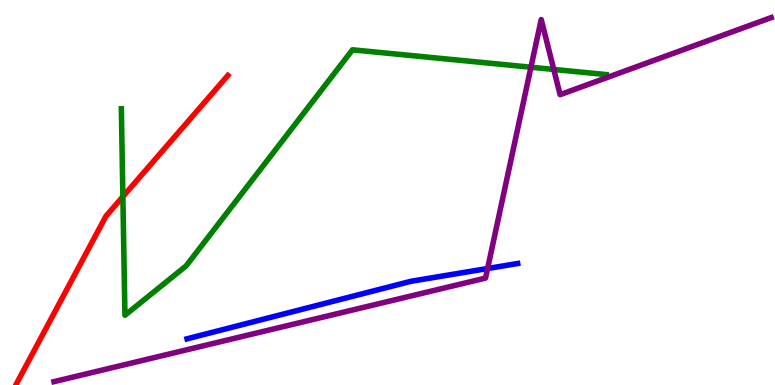[{'lines': ['blue', 'red'], 'intersections': []}, {'lines': ['green', 'red'], 'intersections': [{'x': 1.59, 'y': 4.89}]}, {'lines': ['purple', 'red'], 'intersections': []}, {'lines': ['blue', 'green'], 'intersections': []}, {'lines': ['blue', 'purple'], 'intersections': [{'x': 6.29, 'y': 3.03}]}, {'lines': ['green', 'purple'], 'intersections': [{'x': 6.85, 'y': 8.25}, {'x': 7.15, 'y': 8.2}]}]